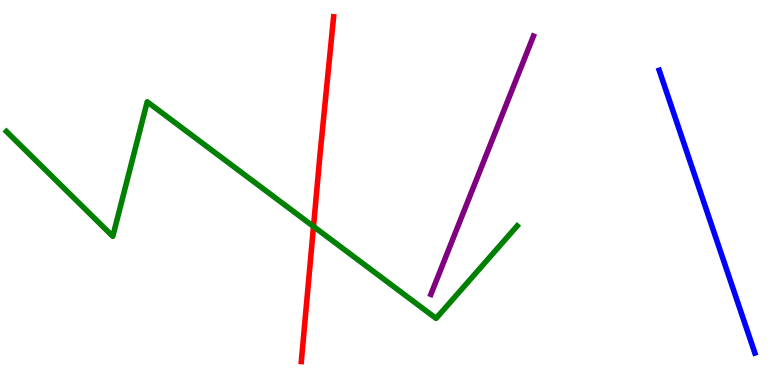[{'lines': ['blue', 'red'], 'intersections': []}, {'lines': ['green', 'red'], 'intersections': [{'x': 4.05, 'y': 4.12}]}, {'lines': ['purple', 'red'], 'intersections': []}, {'lines': ['blue', 'green'], 'intersections': []}, {'lines': ['blue', 'purple'], 'intersections': []}, {'lines': ['green', 'purple'], 'intersections': []}]